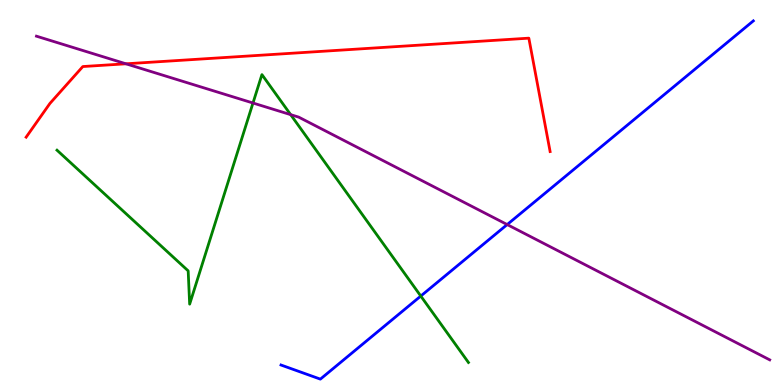[{'lines': ['blue', 'red'], 'intersections': []}, {'lines': ['green', 'red'], 'intersections': []}, {'lines': ['purple', 'red'], 'intersections': [{'x': 1.63, 'y': 8.34}]}, {'lines': ['blue', 'green'], 'intersections': [{'x': 5.43, 'y': 2.31}]}, {'lines': ['blue', 'purple'], 'intersections': [{'x': 6.54, 'y': 4.17}]}, {'lines': ['green', 'purple'], 'intersections': [{'x': 3.26, 'y': 7.32}, {'x': 3.75, 'y': 7.02}]}]